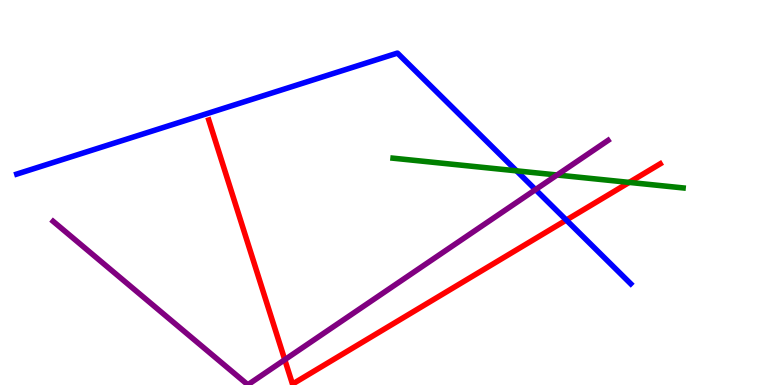[{'lines': ['blue', 'red'], 'intersections': [{'x': 7.31, 'y': 4.28}]}, {'lines': ['green', 'red'], 'intersections': [{'x': 8.12, 'y': 5.26}]}, {'lines': ['purple', 'red'], 'intersections': [{'x': 3.67, 'y': 0.657}]}, {'lines': ['blue', 'green'], 'intersections': [{'x': 6.67, 'y': 5.56}]}, {'lines': ['blue', 'purple'], 'intersections': [{'x': 6.91, 'y': 5.08}]}, {'lines': ['green', 'purple'], 'intersections': [{'x': 7.19, 'y': 5.45}]}]